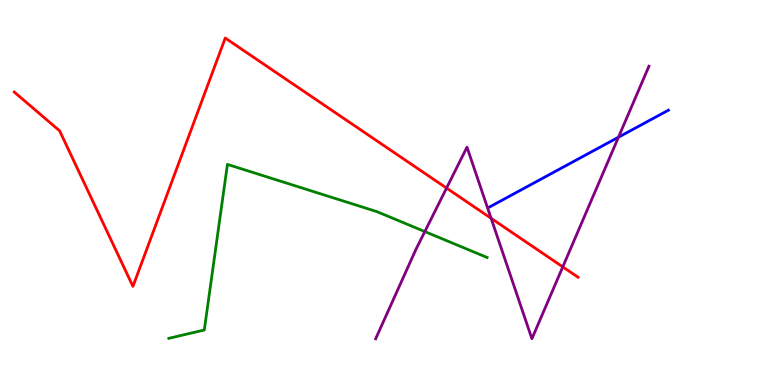[{'lines': ['blue', 'red'], 'intersections': []}, {'lines': ['green', 'red'], 'intersections': []}, {'lines': ['purple', 'red'], 'intersections': [{'x': 5.76, 'y': 5.11}, {'x': 6.34, 'y': 4.33}, {'x': 7.26, 'y': 3.07}]}, {'lines': ['blue', 'green'], 'intersections': []}, {'lines': ['blue', 'purple'], 'intersections': [{'x': 7.98, 'y': 6.44}]}, {'lines': ['green', 'purple'], 'intersections': [{'x': 5.48, 'y': 3.99}]}]